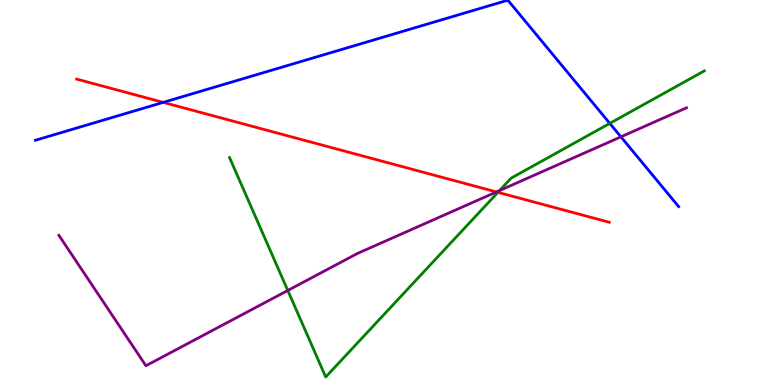[{'lines': ['blue', 'red'], 'intersections': [{'x': 2.11, 'y': 7.34}]}, {'lines': ['green', 'red'], 'intersections': [{'x': 6.42, 'y': 5.0}]}, {'lines': ['purple', 'red'], 'intersections': [{'x': 6.41, 'y': 5.01}]}, {'lines': ['blue', 'green'], 'intersections': [{'x': 7.87, 'y': 6.8}]}, {'lines': ['blue', 'purple'], 'intersections': [{'x': 8.01, 'y': 6.45}]}, {'lines': ['green', 'purple'], 'intersections': [{'x': 3.71, 'y': 2.46}, {'x': 6.45, 'y': 5.05}]}]